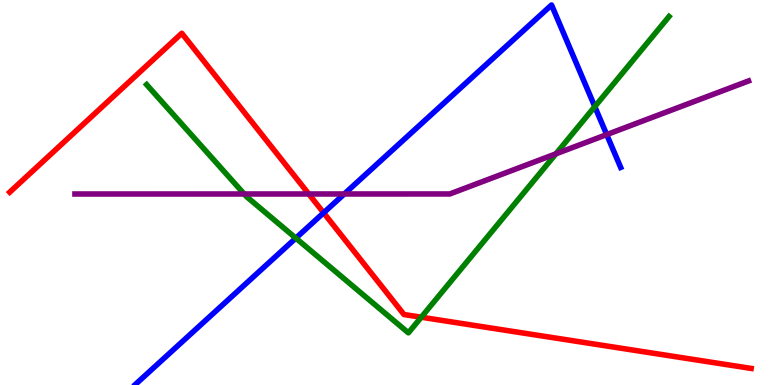[{'lines': ['blue', 'red'], 'intersections': [{'x': 4.18, 'y': 4.47}]}, {'lines': ['green', 'red'], 'intersections': [{'x': 5.44, 'y': 1.76}]}, {'lines': ['purple', 'red'], 'intersections': [{'x': 3.98, 'y': 4.96}]}, {'lines': ['blue', 'green'], 'intersections': [{'x': 3.82, 'y': 3.81}, {'x': 7.67, 'y': 7.23}]}, {'lines': ['blue', 'purple'], 'intersections': [{'x': 4.44, 'y': 4.96}, {'x': 7.83, 'y': 6.5}]}, {'lines': ['green', 'purple'], 'intersections': [{'x': 3.15, 'y': 4.96}, {'x': 7.17, 'y': 6.0}]}]